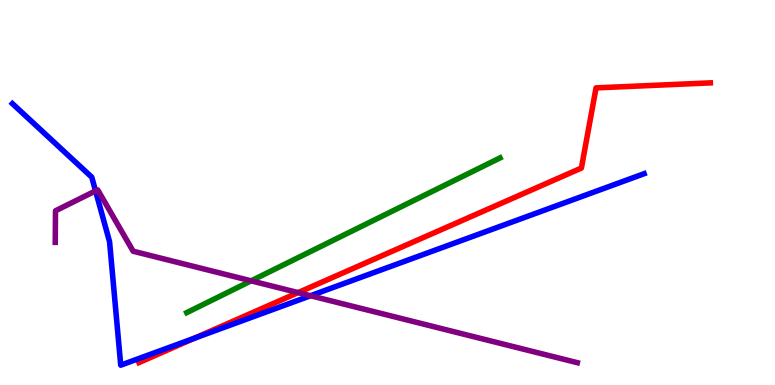[{'lines': ['blue', 'red'], 'intersections': [{'x': 2.51, 'y': 1.21}]}, {'lines': ['green', 'red'], 'intersections': []}, {'lines': ['purple', 'red'], 'intersections': [{'x': 3.85, 'y': 2.4}]}, {'lines': ['blue', 'green'], 'intersections': []}, {'lines': ['blue', 'purple'], 'intersections': [{'x': 1.23, 'y': 5.04}, {'x': 4.01, 'y': 2.32}]}, {'lines': ['green', 'purple'], 'intersections': [{'x': 3.24, 'y': 2.71}]}]